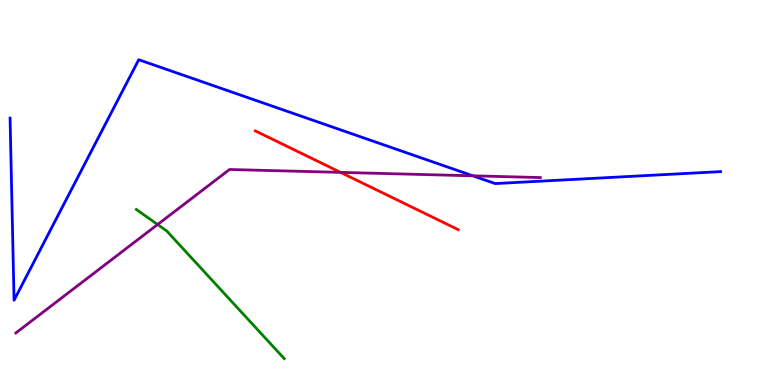[{'lines': ['blue', 'red'], 'intersections': []}, {'lines': ['green', 'red'], 'intersections': []}, {'lines': ['purple', 'red'], 'intersections': [{'x': 4.39, 'y': 5.52}]}, {'lines': ['blue', 'green'], 'intersections': []}, {'lines': ['blue', 'purple'], 'intersections': [{'x': 6.1, 'y': 5.43}]}, {'lines': ['green', 'purple'], 'intersections': [{'x': 2.03, 'y': 4.17}]}]